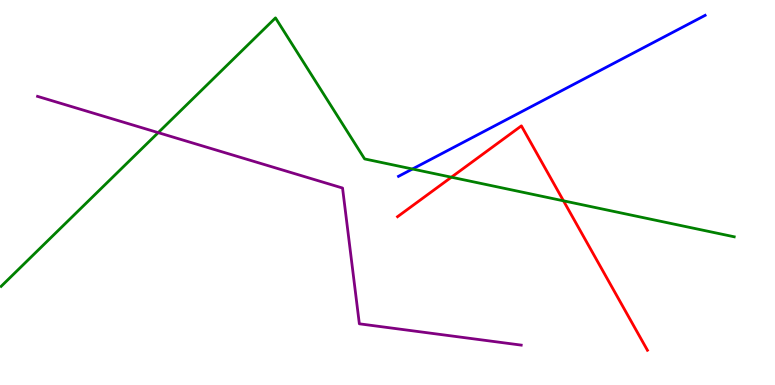[{'lines': ['blue', 'red'], 'intersections': []}, {'lines': ['green', 'red'], 'intersections': [{'x': 5.82, 'y': 5.4}, {'x': 7.27, 'y': 4.78}]}, {'lines': ['purple', 'red'], 'intersections': []}, {'lines': ['blue', 'green'], 'intersections': [{'x': 5.32, 'y': 5.61}]}, {'lines': ['blue', 'purple'], 'intersections': []}, {'lines': ['green', 'purple'], 'intersections': [{'x': 2.04, 'y': 6.55}]}]